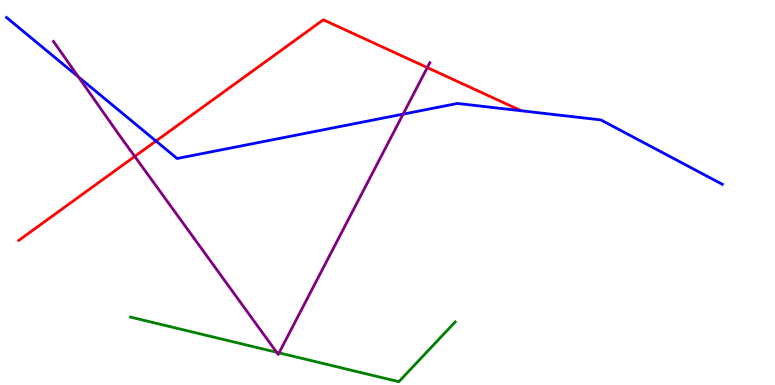[{'lines': ['blue', 'red'], 'intersections': [{'x': 2.01, 'y': 6.34}]}, {'lines': ['green', 'red'], 'intersections': []}, {'lines': ['purple', 'red'], 'intersections': [{'x': 1.74, 'y': 5.94}, {'x': 5.51, 'y': 8.24}]}, {'lines': ['blue', 'green'], 'intersections': []}, {'lines': ['blue', 'purple'], 'intersections': [{'x': 1.01, 'y': 8.0}, {'x': 5.2, 'y': 7.04}]}, {'lines': ['green', 'purple'], 'intersections': [{'x': 3.57, 'y': 0.85}, {'x': 3.6, 'y': 0.835}]}]